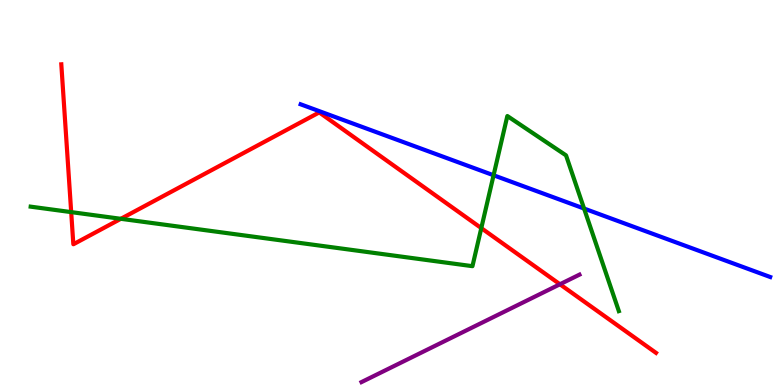[{'lines': ['blue', 'red'], 'intersections': []}, {'lines': ['green', 'red'], 'intersections': [{'x': 0.919, 'y': 4.49}, {'x': 1.56, 'y': 4.32}, {'x': 6.21, 'y': 4.07}]}, {'lines': ['purple', 'red'], 'intersections': [{'x': 7.23, 'y': 2.62}]}, {'lines': ['blue', 'green'], 'intersections': [{'x': 6.37, 'y': 5.45}, {'x': 7.54, 'y': 4.58}]}, {'lines': ['blue', 'purple'], 'intersections': []}, {'lines': ['green', 'purple'], 'intersections': []}]